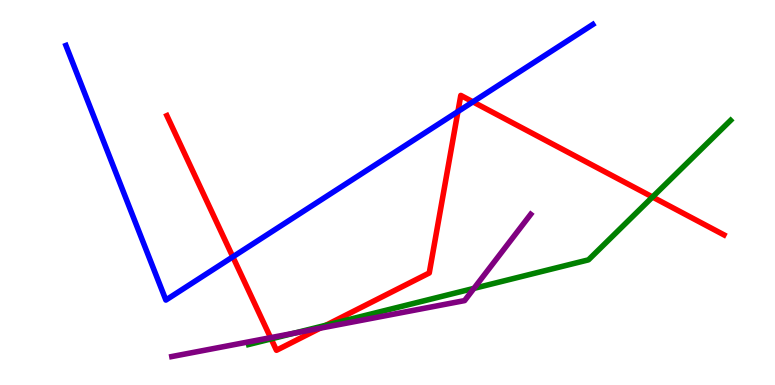[{'lines': ['blue', 'red'], 'intersections': [{'x': 3.0, 'y': 3.33}, {'x': 5.91, 'y': 7.1}, {'x': 6.1, 'y': 7.35}]}, {'lines': ['green', 'red'], 'intersections': [{'x': 3.5, 'y': 1.2}, {'x': 4.21, 'y': 1.55}, {'x': 8.42, 'y': 4.88}]}, {'lines': ['purple', 'red'], 'intersections': [{'x': 3.49, 'y': 1.23}, {'x': 4.13, 'y': 1.48}]}, {'lines': ['blue', 'green'], 'intersections': []}, {'lines': ['blue', 'purple'], 'intersections': []}, {'lines': ['green', 'purple'], 'intersections': [{'x': 3.8, 'y': 1.35}, {'x': 6.12, 'y': 2.51}]}]